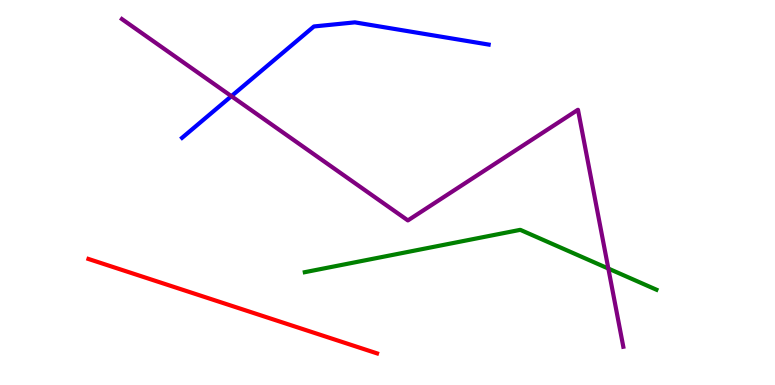[{'lines': ['blue', 'red'], 'intersections': []}, {'lines': ['green', 'red'], 'intersections': []}, {'lines': ['purple', 'red'], 'intersections': []}, {'lines': ['blue', 'green'], 'intersections': []}, {'lines': ['blue', 'purple'], 'intersections': [{'x': 2.99, 'y': 7.5}]}, {'lines': ['green', 'purple'], 'intersections': [{'x': 7.85, 'y': 3.02}]}]